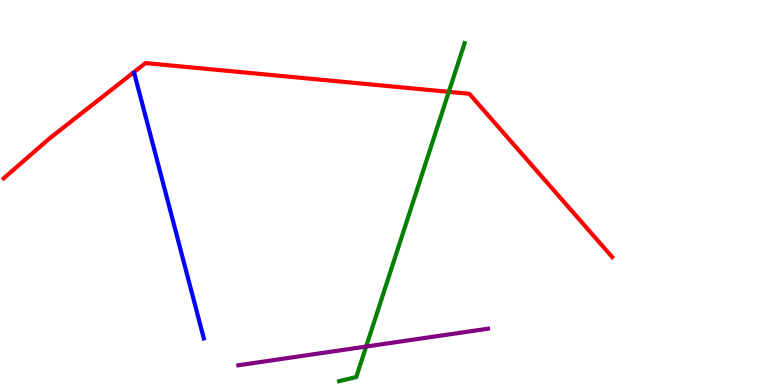[{'lines': ['blue', 'red'], 'intersections': []}, {'lines': ['green', 'red'], 'intersections': [{'x': 5.79, 'y': 7.61}]}, {'lines': ['purple', 'red'], 'intersections': []}, {'lines': ['blue', 'green'], 'intersections': []}, {'lines': ['blue', 'purple'], 'intersections': []}, {'lines': ['green', 'purple'], 'intersections': [{'x': 4.72, 'y': 0.999}]}]